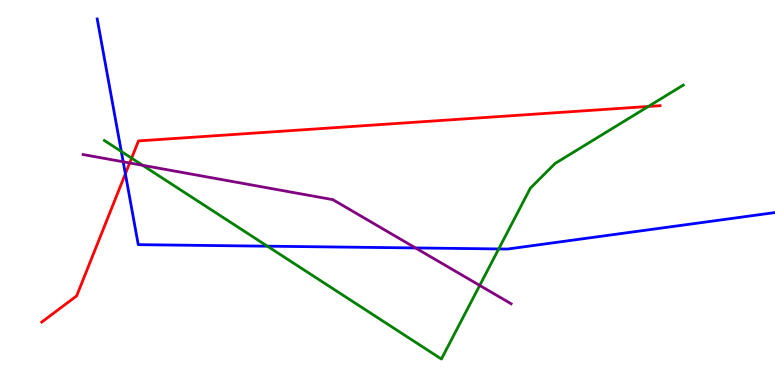[{'lines': ['blue', 'red'], 'intersections': [{'x': 1.62, 'y': 5.49}]}, {'lines': ['green', 'red'], 'intersections': [{'x': 1.7, 'y': 5.89}, {'x': 8.37, 'y': 7.23}]}, {'lines': ['purple', 'red'], 'intersections': [{'x': 1.67, 'y': 5.77}]}, {'lines': ['blue', 'green'], 'intersections': [{'x': 1.57, 'y': 6.07}, {'x': 3.45, 'y': 3.61}, {'x': 6.43, 'y': 3.53}]}, {'lines': ['blue', 'purple'], 'intersections': [{'x': 1.59, 'y': 5.8}, {'x': 5.36, 'y': 3.56}]}, {'lines': ['green', 'purple'], 'intersections': [{'x': 1.84, 'y': 5.71}, {'x': 6.19, 'y': 2.59}]}]